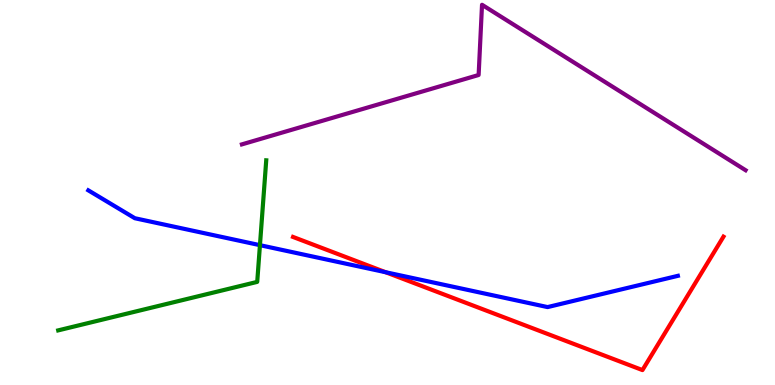[{'lines': ['blue', 'red'], 'intersections': [{'x': 4.98, 'y': 2.93}]}, {'lines': ['green', 'red'], 'intersections': []}, {'lines': ['purple', 'red'], 'intersections': []}, {'lines': ['blue', 'green'], 'intersections': [{'x': 3.35, 'y': 3.63}]}, {'lines': ['blue', 'purple'], 'intersections': []}, {'lines': ['green', 'purple'], 'intersections': []}]